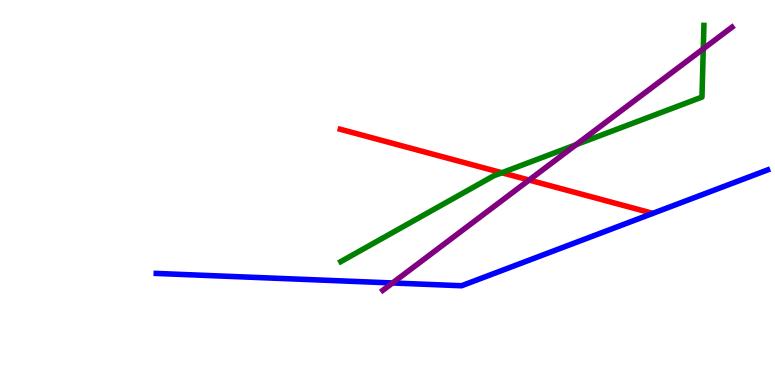[{'lines': ['blue', 'red'], 'intersections': []}, {'lines': ['green', 'red'], 'intersections': [{'x': 6.48, 'y': 5.51}]}, {'lines': ['purple', 'red'], 'intersections': [{'x': 6.83, 'y': 5.32}]}, {'lines': ['blue', 'green'], 'intersections': []}, {'lines': ['blue', 'purple'], 'intersections': [{'x': 5.07, 'y': 2.65}]}, {'lines': ['green', 'purple'], 'intersections': [{'x': 7.43, 'y': 6.24}, {'x': 9.07, 'y': 8.73}]}]